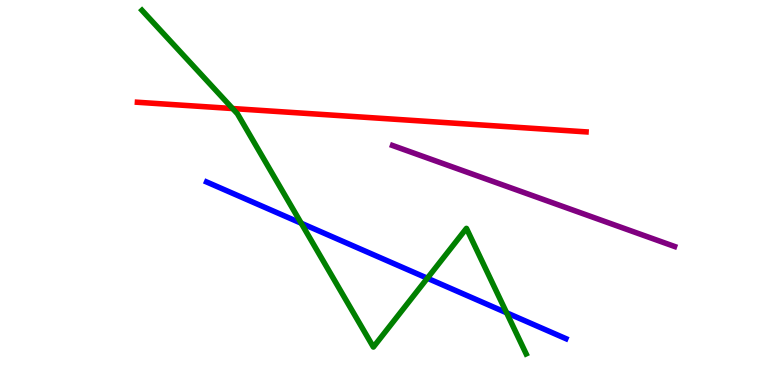[{'lines': ['blue', 'red'], 'intersections': []}, {'lines': ['green', 'red'], 'intersections': [{'x': 3.0, 'y': 7.18}]}, {'lines': ['purple', 'red'], 'intersections': []}, {'lines': ['blue', 'green'], 'intersections': [{'x': 3.89, 'y': 4.2}, {'x': 5.51, 'y': 2.77}, {'x': 6.54, 'y': 1.88}]}, {'lines': ['blue', 'purple'], 'intersections': []}, {'lines': ['green', 'purple'], 'intersections': []}]